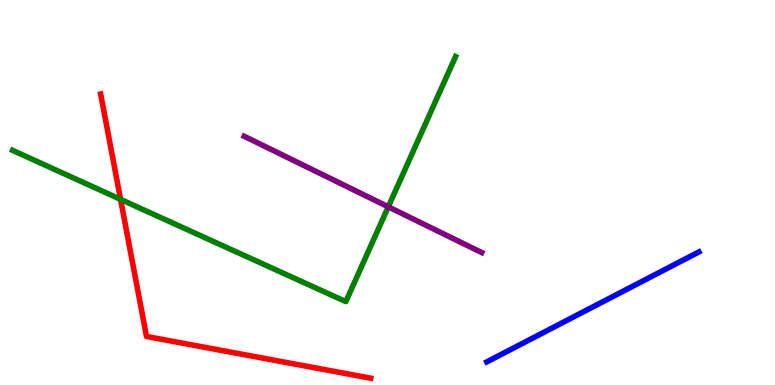[{'lines': ['blue', 'red'], 'intersections': []}, {'lines': ['green', 'red'], 'intersections': [{'x': 1.56, 'y': 4.82}]}, {'lines': ['purple', 'red'], 'intersections': []}, {'lines': ['blue', 'green'], 'intersections': []}, {'lines': ['blue', 'purple'], 'intersections': []}, {'lines': ['green', 'purple'], 'intersections': [{'x': 5.01, 'y': 4.63}]}]